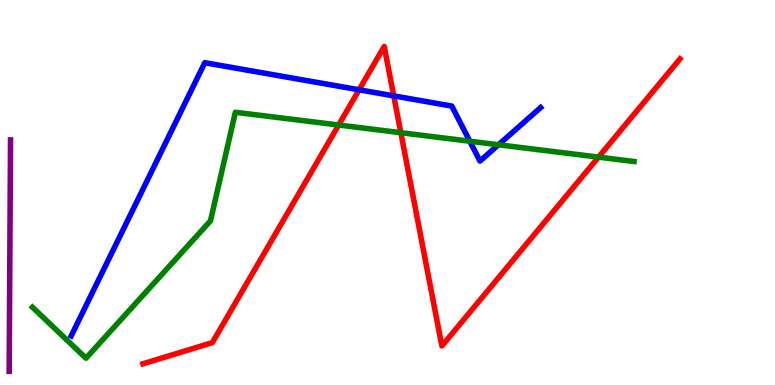[{'lines': ['blue', 'red'], 'intersections': [{'x': 4.63, 'y': 7.67}, {'x': 5.08, 'y': 7.51}]}, {'lines': ['green', 'red'], 'intersections': [{'x': 4.37, 'y': 6.75}, {'x': 5.17, 'y': 6.55}, {'x': 7.72, 'y': 5.92}]}, {'lines': ['purple', 'red'], 'intersections': []}, {'lines': ['blue', 'green'], 'intersections': [{'x': 6.06, 'y': 6.33}, {'x': 6.43, 'y': 6.24}]}, {'lines': ['blue', 'purple'], 'intersections': []}, {'lines': ['green', 'purple'], 'intersections': []}]